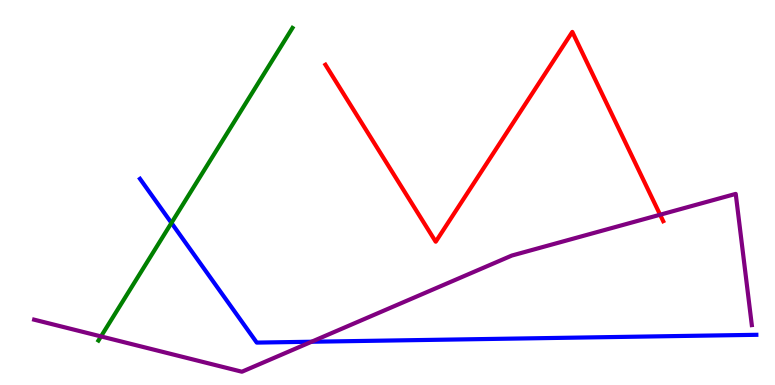[{'lines': ['blue', 'red'], 'intersections': []}, {'lines': ['green', 'red'], 'intersections': []}, {'lines': ['purple', 'red'], 'intersections': [{'x': 8.52, 'y': 4.42}]}, {'lines': ['blue', 'green'], 'intersections': [{'x': 2.21, 'y': 4.21}]}, {'lines': ['blue', 'purple'], 'intersections': [{'x': 4.02, 'y': 1.12}]}, {'lines': ['green', 'purple'], 'intersections': [{'x': 1.3, 'y': 1.26}]}]